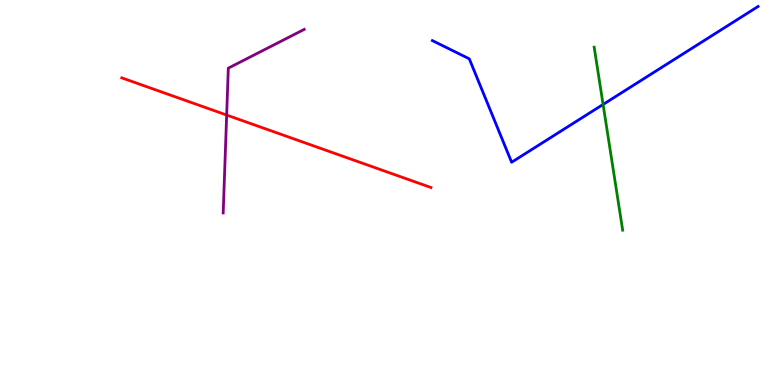[{'lines': ['blue', 'red'], 'intersections': []}, {'lines': ['green', 'red'], 'intersections': []}, {'lines': ['purple', 'red'], 'intersections': [{'x': 2.92, 'y': 7.01}]}, {'lines': ['blue', 'green'], 'intersections': [{'x': 7.78, 'y': 7.29}]}, {'lines': ['blue', 'purple'], 'intersections': []}, {'lines': ['green', 'purple'], 'intersections': []}]